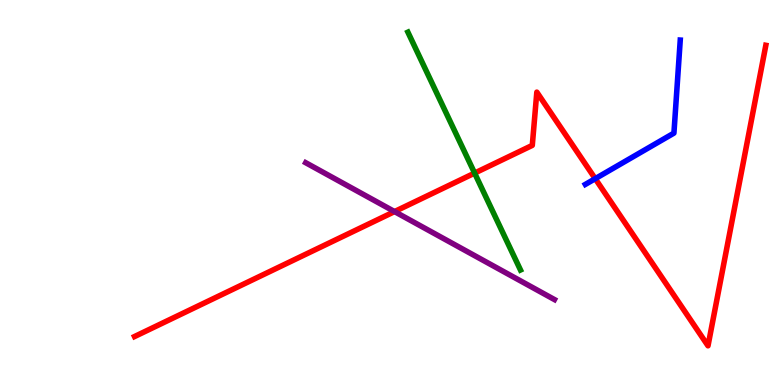[{'lines': ['blue', 'red'], 'intersections': [{'x': 7.68, 'y': 5.36}]}, {'lines': ['green', 'red'], 'intersections': [{'x': 6.12, 'y': 5.5}]}, {'lines': ['purple', 'red'], 'intersections': [{'x': 5.09, 'y': 4.5}]}, {'lines': ['blue', 'green'], 'intersections': []}, {'lines': ['blue', 'purple'], 'intersections': []}, {'lines': ['green', 'purple'], 'intersections': []}]